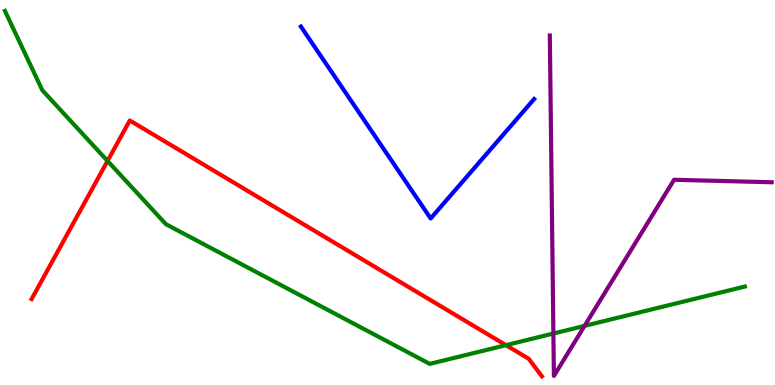[{'lines': ['blue', 'red'], 'intersections': []}, {'lines': ['green', 'red'], 'intersections': [{'x': 1.39, 'y': 5.82}, {'x': 6.53, 'y': 1.03}]}, {'lines': ['purple', 'red'], 'intersections': []}, {'lines': ['blue', 'green'], 'intersections': []}, {'lines': ['blue', 'purple'], 'intersections': []}, {'lines': ['green', 'purple'], 'intersections': [{'x': 7.14, 'y': 1.34}, {'x': 7.54, 'y': 1.54}]}]